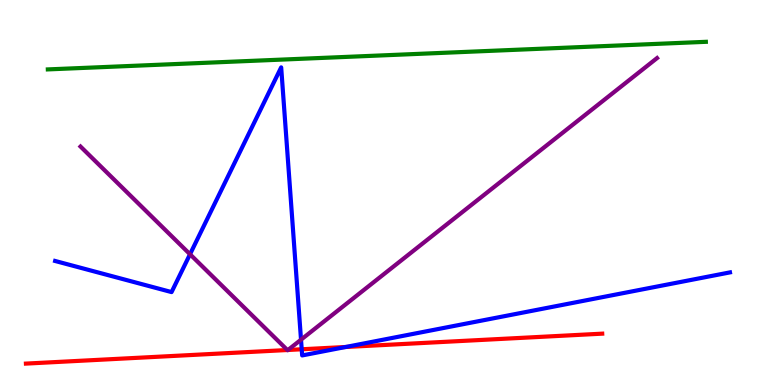[{'lines': ['blue', 'red'], 'intersections': [{'x': 3.89, 'y': 0.928}, {'x': 4.46, 'y': 0.987}]}, {'lines': ['green', 'red'], 'intersections': []}, {'lines': ['purple', 'red'], 'intersections': [{'x': 3.71, 'y': 0.909}, {'x': 3.72, 'y': 0.909}]}, {'lines': ['blue', 'green'], 'intersections': []}, {'lines': ['blue', 'purple'], 'intersections': [{'x': 2.45, 'y': 3.4}, {'x': 3.88, 'y': 1.18}]}, {'lines': ['green', 'purple'], 'intersections': []}]